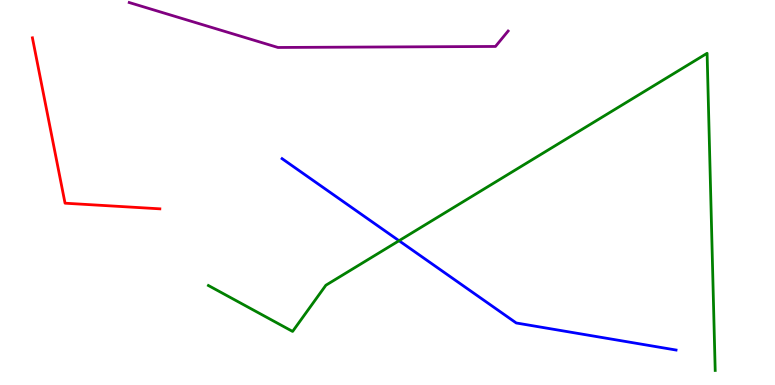[{'lines': ['blue', 'red'], 'intersections': []}, {'lines': ['green', 'red'], 'intersections': []}, {'lines': ['purple', 'red'], 'intersections': []}, {'lines': ['blue', 'green'], 'intersections': [{'x': 5.15, 'y': 3.75}]}, {'lines': ['blue', 'purple'], 'intersections': []}, {'lines': ['green', 'purple'], 'intersections': []}]